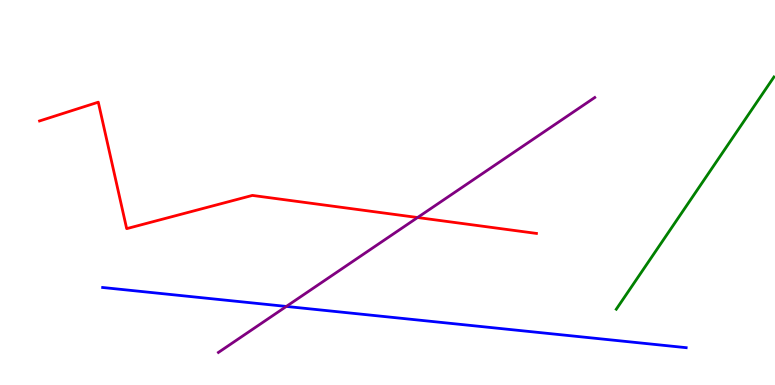[{'lines': ['blue', 'red'], 'intersections': []}, {'lines': ['green', 'red'], 'intersections': []}, {'lines': ['purple', 'red'], 'intersections': [{'x': 5.39, 'y': 4.35}]}, {'lines': ['blue', 'green'], 'intersections': []}, {'lines': ['blue', 'purple'], 'intersections': [{'x': 3.69, 'y': 2.04}]}, {'lines': ['green', 'purple'], 'intersections': []}]